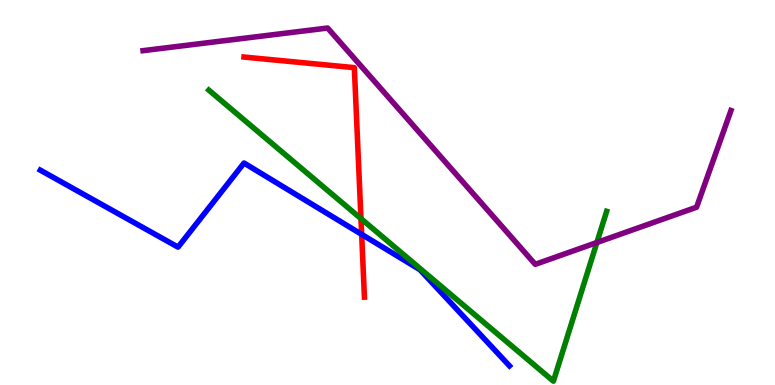[{'lines': ['blue', 'red'], 'intersections': [{'x': 4.67, 'y': 3.91}]}, {'lines': ['green', 'red'], 'intersections': [{'x': 4.66, 'y': 4.32}]}, {'lines': ['purple', 'red'], 'intersections': []}, {'lines': ['blue', 'green'], 'intersections': []}, {'lines': ['blue', 'purple'], 'intersections': []}, {'lines': ['green', 'purple'], 'intersections': [{'x': 7.7, 'y': 3.7}]}]